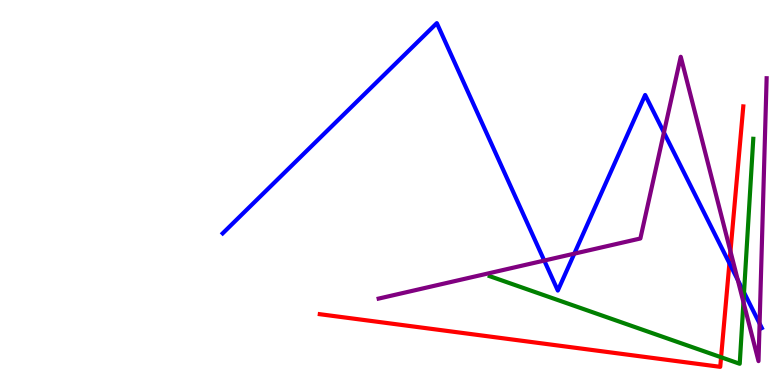[{'lines': ['blue', 'red'], 'intersections': [{'x': 9.41, 'y': 3.16}]}, {'lines': ['green', 'red'], 'intersections': [{'x': 9.3, 'y': 0.721}]}, {'lines': ['purple', 'red'], 'intersections': [{'x': 9.43, 'y': 3.47}]}, {'lines': ['blue', 'green'], 'intersections': [{'x': 9.6, 'y': 2.4}]}, {'lines': ['blue', 'purple'], 'intersections': [{'x': 7.02, 'y': 3.23}, {'x': 7.41, 'y': 3.41}, {'x': 8.57, 'y': 6.56}, {'x': 9.52, 'y': 2.73}, {'x': 9.8, 'y': 1.6}]}, {'lines': ['green', 'purple'], 'intersections': [{'x': 9.59, 'y': 2.15}]}]